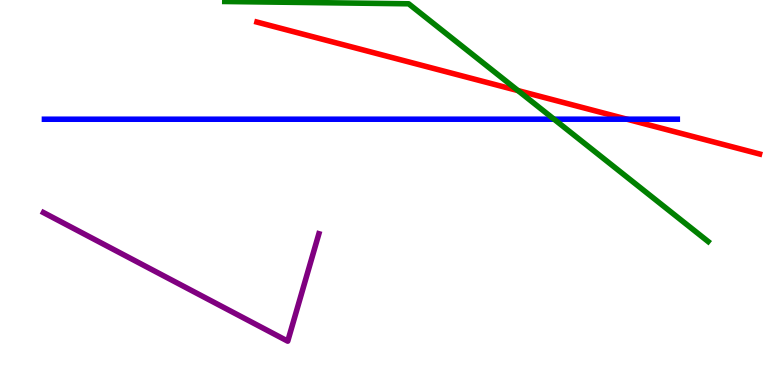[{'lines': ['blue', 'red'], 'intersections': [{'x': 8.09, 'y': 6.9}]}, {'lines': ['green', 'red'], 'intersections': [{'x': 6.68, 'y': 7.65}]}, {'lines': ['purple', 'red'], 'intersections': []}, {'lines': ['blue', 'green'], 'intersections': [{'x': 7.15, 'y': 6.9}]}, {'lines': ['blue', 'purple'], 'intersections': []}, {'lines': ['green', 'purple'], 'intersections': []}]